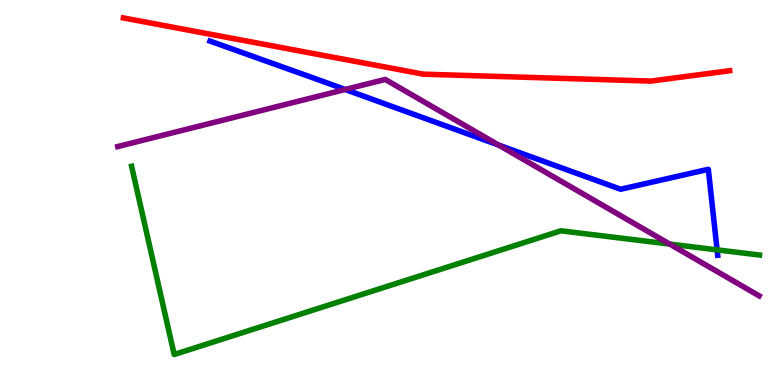[{'lines': ['blue', 'red'], 'intersections': []}, {'lines': ['green', 'red'], 'intersections': []}, {'lines': ['purple', 'red'], 'intersections': []}, {'lines': ['blue', 'green'], 'intersections': [{'x': 9.25, 'y': 3.51}]}, {'lines': ['blue', 'purple'], 'intersections': [{'x': 4.45, 'y': 7.68}, {'x': 6.43, 'y': 6.23}]}, {'lines': ['green', 'purple'], 'intersections': [{'x': 8.64, 'y': 3.66}]}]